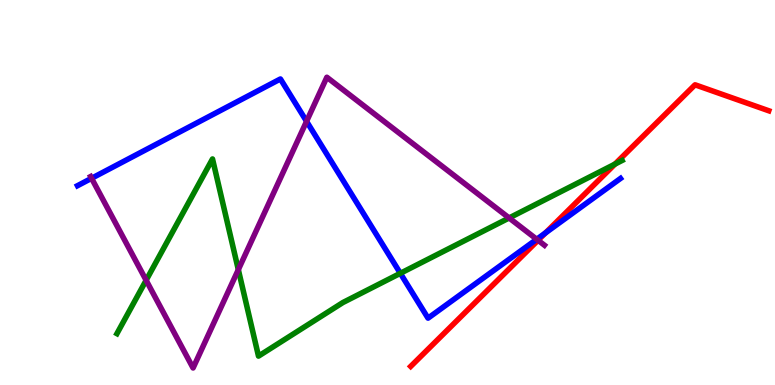[{'lines': ['blue', 'red'], 'intersections': [{'x': 7.04, 'y': 3.95}]}, {'lines': ['green', 'red'], 'intersections': [{'x': 7.94, 'y': 5.74}]}, {'lines': ['purple', 'red'], 'intersections': [{'x': 6.94, 'y': 3.76}]}, {'lines': ['blue', 'green'], 'intersections': [{'x': 5.17, 'y': 2.9}]}, {'lines': ['blue', 'purple'], 'intersections': [{'x': 1.18, 'y': 5.37}, {'x': 3.96, 'y': 6.85}, {'x': 6.93, 'y': 3.79}]}, {'lines': ['green', 'purple'], 'intersections': [{'x': 1.89, 'y': 2.72}, {'x': 3.08, 'y': 3.0}, {'x': 6.57, 'y': 4.34}]}]